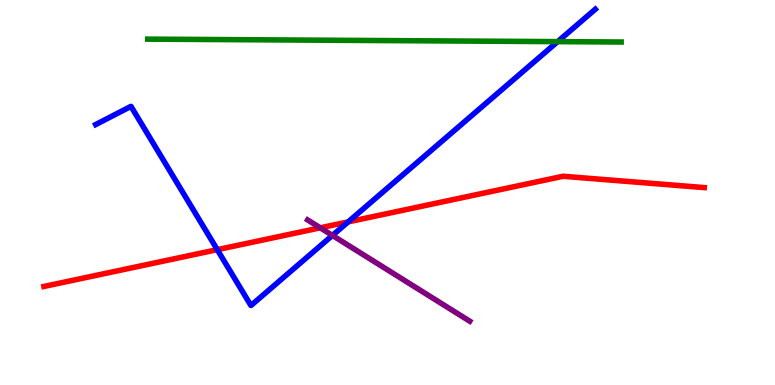[{'lines': ['blue', 'red'], 'intersections': [{'x': 2.8, 'y': 3.52}, {'x': 4.49, 'y': 4.24}]}, {'lines': ['green', 'red'], 'intersections': []}, {'lines': ['purple', 'red'], 'intersections': [{'x': 4.13, 'y': 4.08}]}, {'lines': ['blue', 'green'], 'intersections': [{'x': 7.2, 'y': 8.92}]}, {'lines': ['blue', 'purple'], 'intersections': [{'x': 4.29, 'y': 3.89}]}, {'lines': ['green', 'purple'], 'intersections': []}]